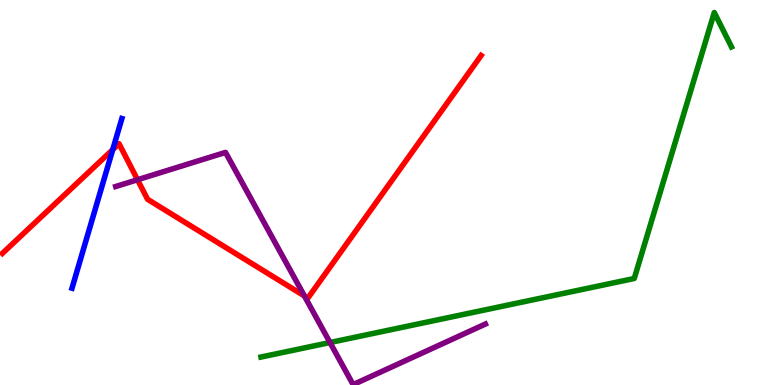[{'lines': ['blue', 'red'], 'intersections': [{'x': 1.45, 'y': 6.11}]}, {'lines': ['green', 'red'], 'intersections': []}, {'lines': ['purple', 'red'], 'intersections': [{'x': 1.77, 'y': 5.33}, {'x': 3.93, 'y': 2.31}]}, {'lines': ['blue', 'green'], 'intersections': []}, {'lines': ['blue', 'purple'], 'intersections': []}, {'lines': ['green', 'purple'], 'intersections': [{'x': 4.26, 'y': 1.1}]}]